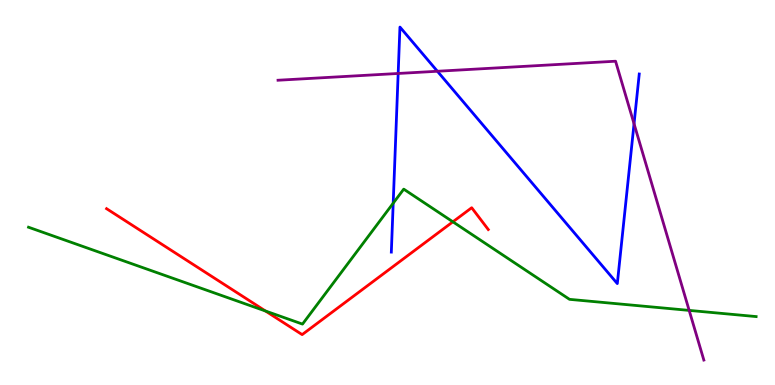[{'lines': ['blue', 'red'], 'intersections': []}, {'lines': ['green', 'red'], 'intersections': [{'x': 3.43, 'y': 1.92}, {'x': 5.84, 'y': 4.24}]}, {'lines': ['purple', 'red'], 'intersections': []}, {'lines': ['blue', 'green'], 'intersections': [{'x': 5.07, 'y': 4.72}]}, {'lines': ['blue', 'purple'], 'intersections': [{'x': 5.14, 'y': 8.09}, {'x': 5.64, 'y': 8.15}, {'x': 8.18, 'y': 6.79}]}, {'lines': ['green', 'purple'], 'intersections': [{'x': 8.89, 'y': 1.94}]}]